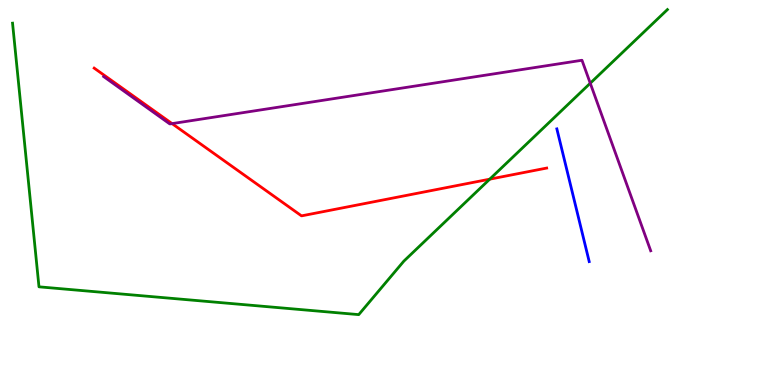[{'lines': ['blue', 'red'], 'intersections': []}, {'lines': ['green', 'red'], 'intersections': [{'x': 6.32, 'y': 5.35}]}, {'lines': ['purple', 'red'], 'intersections': [{'x': 2.22, 'y': 6.79}]}, {'lines': ['blue', 'green'], 'intersections': []}, {'lines': ['blue', 'purple'], 'intersections': []}, {'lines': ['green', 'purple'], 'intersections': [{'x': 7.62, 'y': 7.84}]}]